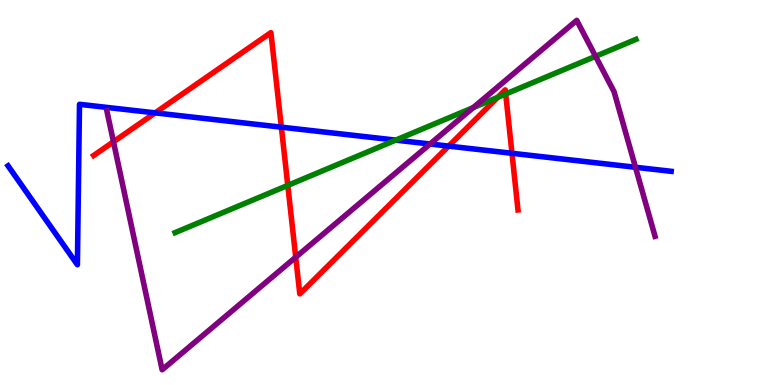[{'lines': ['blue', 'red'], 'intersections': [{'x': 2.0, 'y': 7.07}, {'x': 3.63, 'y': 6.7}, {'x': 5.79, 'y': 6.2}, {'x': 6.61, 'y': 6.02}]}, {'lines': ['green', 'red'], 'intersections': [{'x': 3.71, 'y': 5.19}, {'x': 6.42, 'y': 7.47}, {'x': 6.53, 'y': 7.56}]}, {'lines': ['purple', 'red'], 'intersections': [{'x': 1.46, 'y': 6.32}, {'x': 3.82, 'y': 3.32}]}, {'lines': ['blue', 'green'], 'intersections': [{'x': 5.11, 'y': 6.36}]}, {'lines': ['blue', 'purple'], 'intersections': [{'x': 5.55, 'y': 6.26}, {'x': 8.2, 'y': 5.66}]}, {'lines': ['green', 'purple'], 'intersections': [{'x': 6.11, 'y': 7.2}, {'x': 7.68, 'y': 8.54}]}]